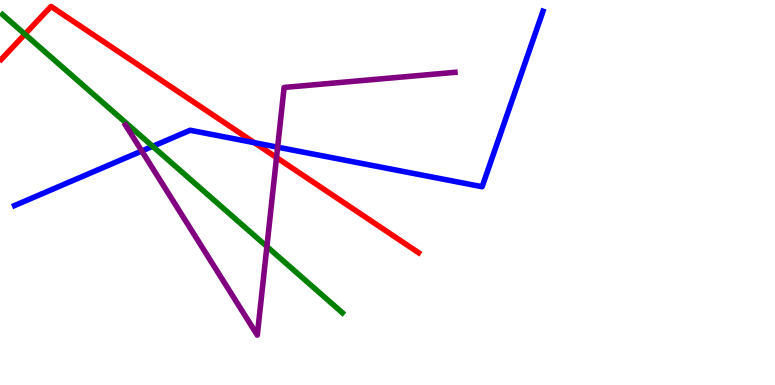[{'lines': ['blue', 'red'], 'intersections': [{'x': 3.28, 'y': 6.29}]}, {'lines': ['green', 'red'], 'intersections': [{'x': 0.321, 'y': 9.11}]}, {'lines': ['purple', 'red'], 'intersections': [{'x': 3.57, 'y': 5.91}]}, {'lines': ['blue', 'green'], 'intersections': [{'x': 1.97, 'y': 6.2}]}, {'lines': ['blue', 'purple'], 'intersections': [{'x': 1.83, 'y': 6.08}, {'x': 3.58, 'y': 6.18}]}, {'lines': ['green', 'purple'], 'intersections': [{'x': 3.44, 'y': 3.6}]}]